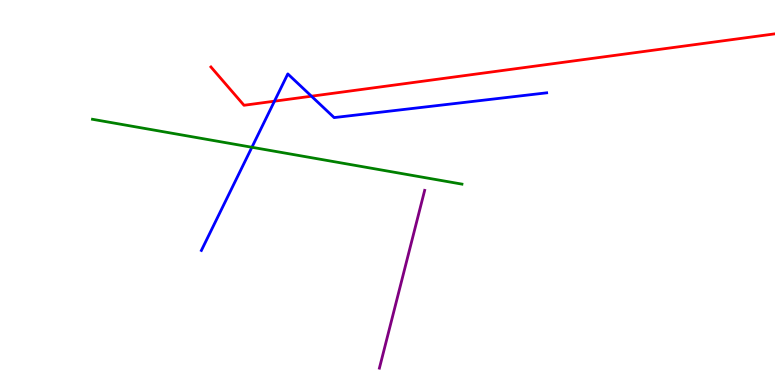[{'lines': ['blue', 'red'], 'intersections': [{'x': 3.54, 'y': 7.37}, {'x': 4.02, 'y': 7.5}]}, {'lines': ['green', 'red'], 'intersections': []}, {'lines': ['purple', 'red'], 'intersections': []}, {'lines': ['blue', 'green'], 'intersections': [{'x': 3.25, 'y': 6.18}]}, {'lines': ['blue', 'purple'], 'intersections': []}, {'lines': ['green', 'purple'], 'intersections': []}]